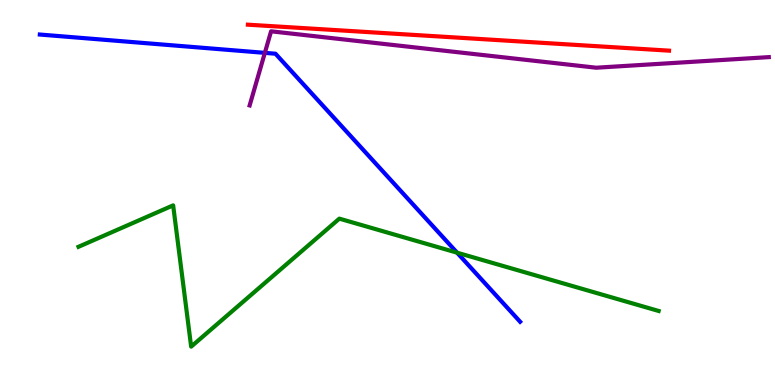[{'lines': ['blue', 'red'], 'intersections': []}, {'lines': ['green', 'red'], 'intersections': []}, {'lines': ['purple', 'red'], 'intersections': []}, {'lines': ['blue', 'green'], 'intersections': [{'x': 5.9, 'y': 3.44}]}, {'lines': ['blue', 'purple'], 'intersections': [{'x': 3.42, 'y': 8.63}]}, {'lines': ['green', 'purple'], 'intersections': []}]